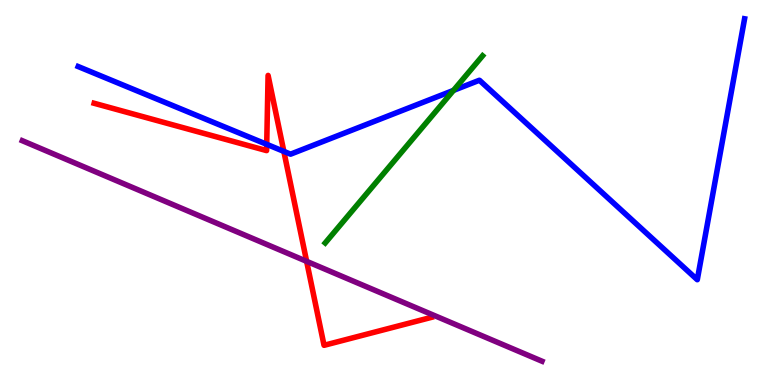[{'lines': ['blue', 'red'], 'intersections': [{'x': 3.44, 'y': 6.25}, {'x': 3.66, 'y': 6.07}]}, {'lines': ['green', 'red'], 'intersections': []}, {'lines': ['purple', 'red'], 'intersections': [{'x': 3.96, 'y': 3.21}]}, {'lines': ['blue', 'green'], 'intersections': [{'x': 5.85, 'y': 7.65}]}, {'lines': ['blue', 'purple'], 'intersections': []}, {'lines': ['green', 'purple'], 'intersections': []}]